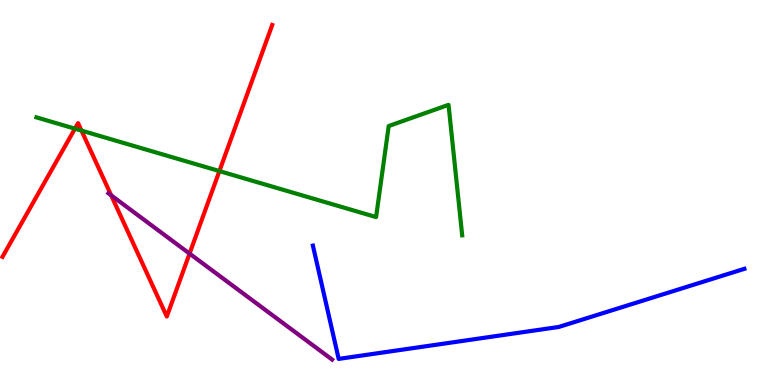[{'lines': ['blue', 'red'], 'intersections': []}, {'lines': ['green', 'red'], 'intersections': [{'x': 0.967, 'y': 6.66}, {'x': 1.05, 'y': 6.61}, {'x': 2.83, 'y': 5.56}]}, {'lines': ['purple', 'red'], 'intersections': [{'x': 1.43, 'y': 4.93}, {'x': 2.45, 'y': 3.41}]}, {'lines': ['blue', 'green'], 'intersections': []}, {'lines': ['blue', 'purple'], 'intersections': []}, {'lines': ['green', 'purple'], 'intersections': []}]